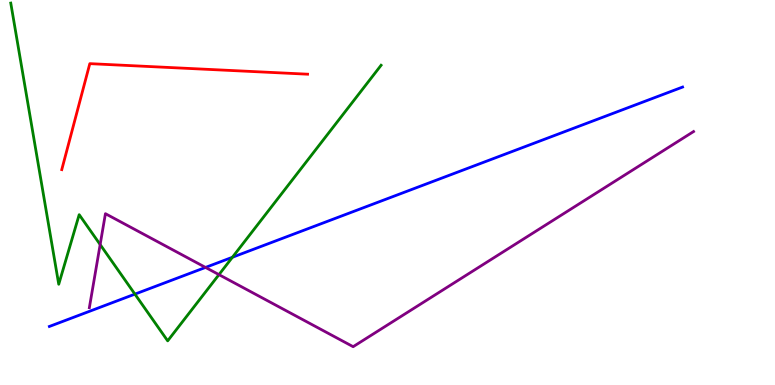[{'lines': ['blue', 'red'], 'intersections': []}, {'lines': ['green', 'red'], 'intersections': []}, {'lines': ['purple', 'red'], 'intersections': []}, {'lines': ['blue', 'green'], 'intersections': [{'x': 1.74, 'y': 2.36}, {'x': 3.0, 'y': 3.32}]}, {'lines': ['blue', 'purple'], 'intersections': [{'x': 2.65, 'y': 3.05}]}, {'lines': ['green', 'purple'], 'intersections': [{'x': 1.29, 'y': 3.65}, {'x': 2.83, 'y': 2.87}]}]